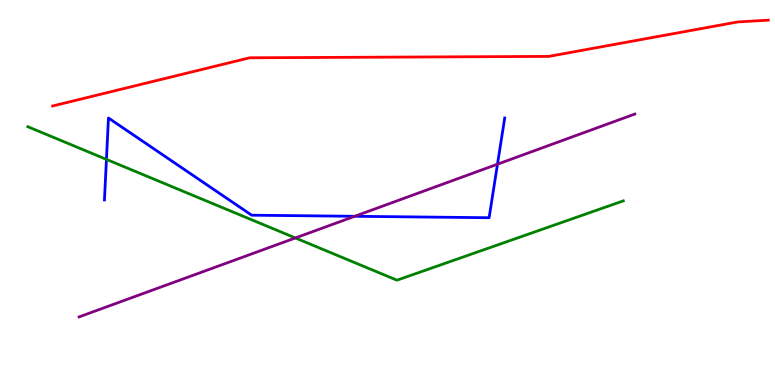[{'lines': ['blue', 'red'], 'intersections': []}, {'lines': ['green', 'red'], 'intersections': []}, {'lines': ['purple', 'red'], 'intersections': []}, {'lines': ['blue', 'green'], 'intersections': [{'x': 1.37, 'y': 5.86}]}, {'lines': ['blue', 'purple'], 'intersections': [{'x': 4.58, 'y': 4.38}, {'x': 6.42, 'y': 5.74}]}, {'lines': ['green', 'purple'], 'intersections': [{'x': 3.81, 'y': 3.82}]}]